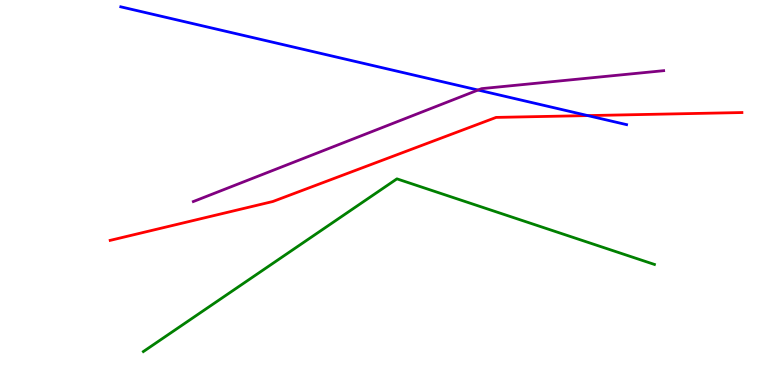[{'lines': ['blue', 'red'], 'intersections': [{'x': 7.58, 'y': 7.0}]}, {'lines': ['green', 'red'], 'intersections': []}, {'lines': ['purple', 'red'], 'intersections': []}, {'lines': ['blue', 'green'], 'intersections': []}, {'lines': ['blue', 'purple'], 'intersections': [{'x': 6.17, 'y': 7.66}]}, {'lines': ['green', 'purple'], 'intersections': []}]